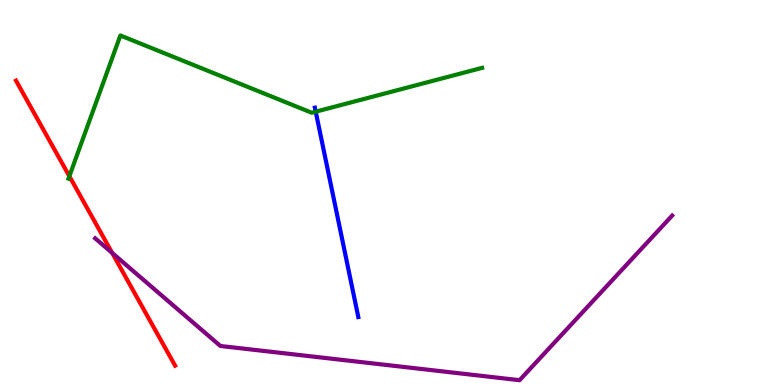[{'lines': ['blue', 'red'], 'intersections': []}, {'lines': ['green', 'red'], 'intersections': [{'x': 0.895, 'y': 5.42}]}, {'lines': ['purple', 'red'], 'intersections': [{'x': 1.45, 'y': 3.43}]}, {'lines': ['blue', 'green'], 'intersections': [{'x': 4.07, 'y': 7.1}]}, {'lines': ['blue', 'purple'], 'intersections': []}, {'lines': ['green', 'purple'], 'intersections': []}]